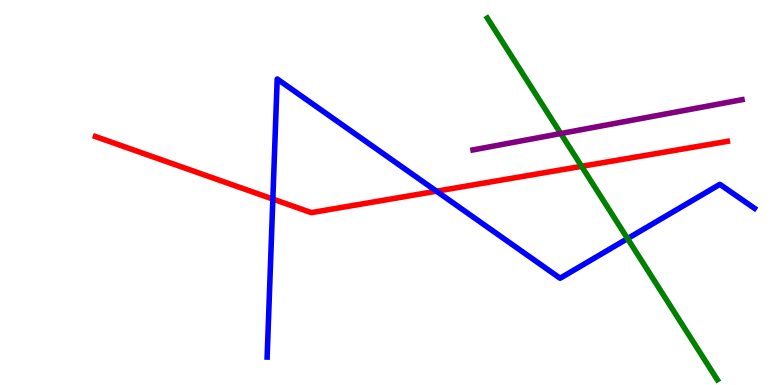[{'lines': ['blue', 'red'], 'intersections': [{'x': 3.52, 'y': 4.83}, {'x': 5.63, 'y': 5.03}]}, {'lines': ['green', 'red'], 'intersections': [{'x': 7.5, 'y': 5.68}]}, {'lines': ['purple', 'red'], 'intersections': []}, {'lines': ['blue', 'green'], 'intersections': [{'x': 8.1, 'y': 3.8}]}, {'lines': ['blue', 'purple'], 'intersections': []}, {'lines': ['green', 'purple'], 'intersections': [{'x': 7.24, 'y': 6.53}]}]